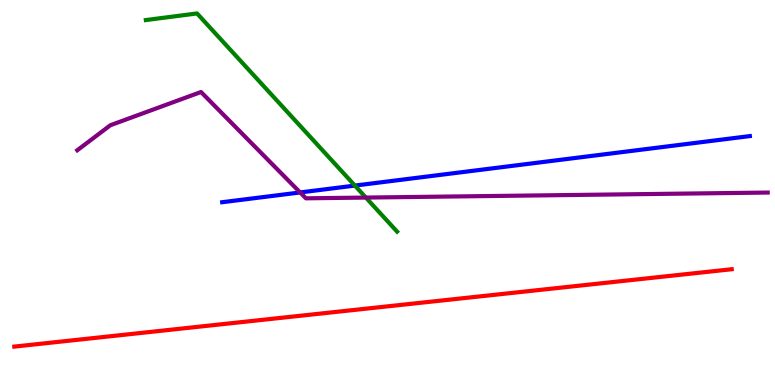[{'lines': ['blue', 'red'], 'intersections': []}, {'lines': ['green', 'red'], 'intersections': []}, {'lines': ['purple', 'red'], 'intersections': []}, {'lines': ['blue', 'green'], 'intersections': [{'x': 4.58, 'y': 5.18}]}, {'lines': ['blue', 'purple'], 'intersections': [{'x': 3.87, 'y': 5.0}]}, {'lines': ['green', 'purple'], 'intersections': [{'x': 4.72, 'y': 4.87}]}]